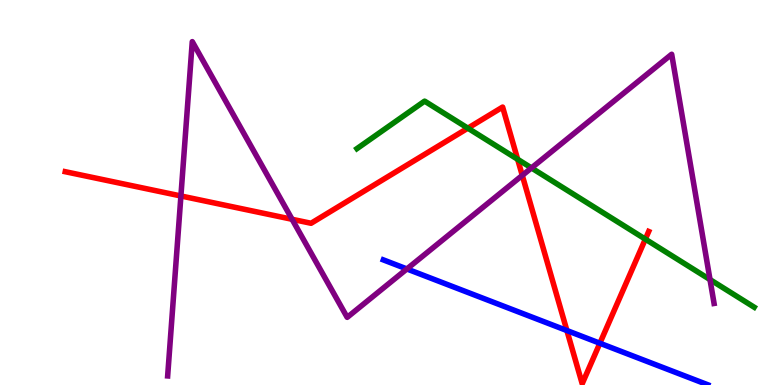[{'lines': ['blue', 'red'], 'intersections': [{'x': 7.31, 'y': 1.41}, {'x': 7.74, 'y': 1.08}]}, {'lines': ['green', 'red'], 'intersections': [{'x': 6.04, 'y': 6.67}, {'x': 6.68, 'y': 5.86}, {'x': 8.33, 'y': 3.79}]}, {'lines': ['purple', 'red'], 'intersections': [{'x': 2.33, 'y': 4.91}, {'x': 3.77, 'y': 4.3}, {'x': 6.74, 'y': 5.44}]}, {'lines': ['blue', 'green'], 'intersections': []}, {'lines': ['blue', 'purple'], 'intersections': [{'x': 5.25, 'y': 3.01}]}, {'lines': ['green', 'purple'], 'intersections': [{'x': 6.86, 'y': 5.64}, {'x': 9.16, 'y': 2.74}]}]